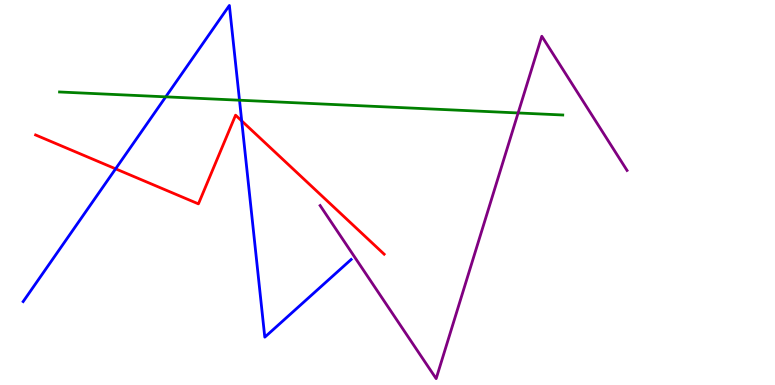[{'lines': ['blue', 'red'], 'intersections': [{'x': 1.49, 'y': 5.61}, {'x': 3.12, 'y': 6.86}]}, {'lines': ['green', 'red'], 'intersections': []}, {'lines': ['purple', 'red'], 'intersections': []}, {'lines': ['blue', 'green'], 'intersections': [{'x': 2.14, 'y': 7.48}, {'x': 3.09, 'y': 7.4}]}, {'lines': ['blue', 'purple'], 'intersections': []}, {'lines': ['green', 'purple'], 'intersections': [{'x': 6.69, 'y': 7.07}]}]